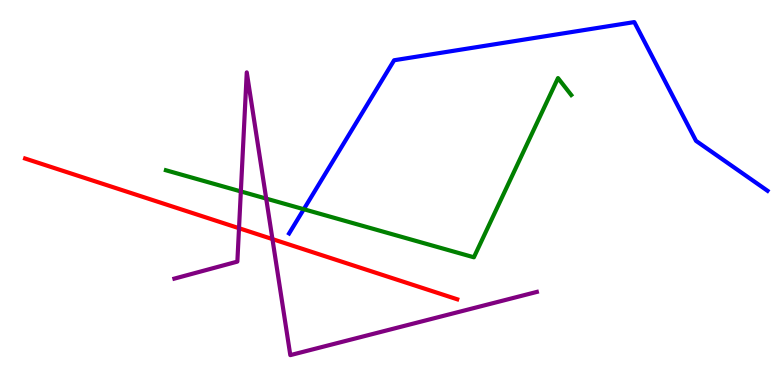[{'lines': ['blue', 'red'], 'intersections': []}, {'lines': ['green', 'red'], 'intersections': []}, {'lines': ['purple', 'red'], 'intersections': [{'x': 3.08, 'y': 4.07}, {'x': 3.52, 'y': 3.79}]}, {'lines': ['blue', 'green'], 'intersections': [{'x': 3.92, 'y': 4.57}]}, {'lines': ['blue', 'purple'], 'intersections': []}, {'lines': ['green', 'purple'], 'intersections': [{'x': 3.11, 'y': 5.03}, {'x': 3.43, 'y': 4.84}]}]